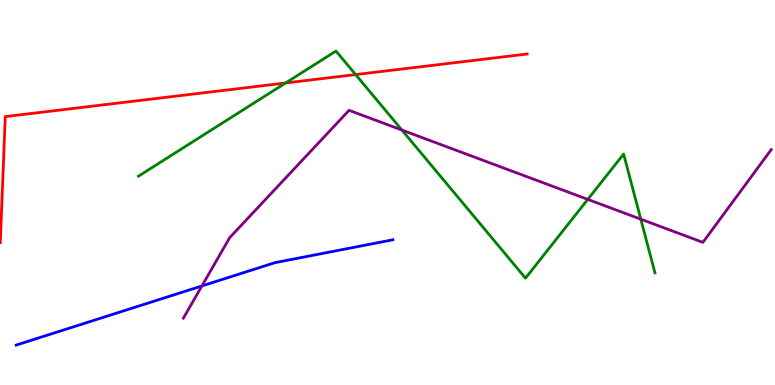[{'lines': ['blue', 'red'], 'intersections': []}, {'lines': ['green', 'red'], 'intersections': [{'x': 3.69, 'y': 7.84}, {'x': 4.59, 'y': 8.06}]}, {'lines': ['purple', 'red'], 'intersections': []}, {'lines': ['blue', 'green'], 'intersections': []}, {'lines': ['blue', 'purple'], 'intersections': [{'x': 2.61, 'y': 2.57}]}, {'lines': ['green', 'purple'], 'intersections': [{'x': 5.19, 'y': 6.62}, {'x': 7.58, 'y': 4.82}, {'x': 8.27, 'y': 4.31}]}]